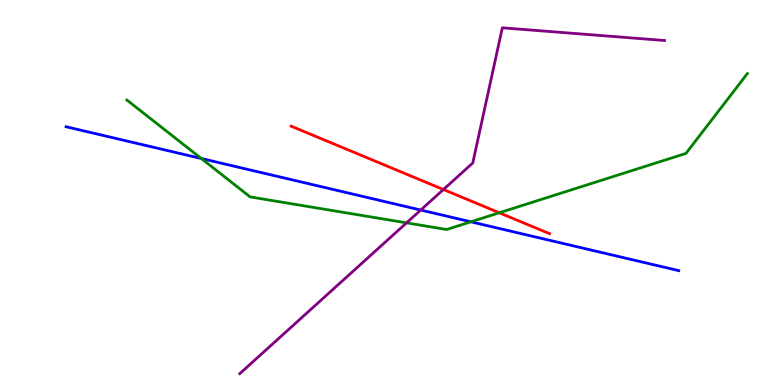[{'lines': ['blue', 'red'], 'intersections': []}, {'lines': ['green', 'red'], 'intersections': [{'x': 6.44, 'y': 4.47}]}, {'lines': ['purple', 'red'], 'intersections': [{'x': 5.72, 'y': 5.08}]}, {'lines': ['blue', 'green'], 'intersections': [{'x': 2.6, 'y': 5.88}, {'x': 6.08, 'y': 4.24}]}, {'lines': ['blue', 'purple'], 'intersections': [{'x': 5.43, 'y': 4.54}]}, {'lines': ['green', 'purple'], 'intersections': [{'x': 5.25, 'y': 4.21}]}]